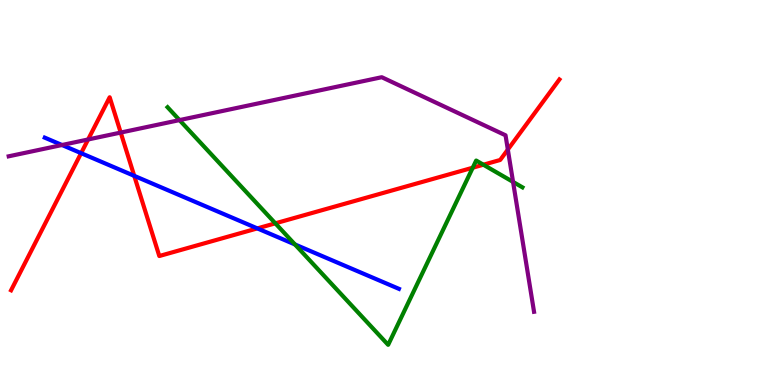[{'lines': ['blue', 'red'], 'intersections': [{'x': 1.05, 'y': 6.02}, {'x': 1.73, 'y': 5.43}, {'x': 3.32, 'y': 4.07}]}, {'lines': ['green', 'red'], 'intersections': [{'x': 3.55, 'y': 4.2}, {'x': 6.1, 'y': 5.64}, {'x': 6.24, 'y': 5.72}]}, {'lines': ['purple', 'red'], 'intersections': [{'x': 1.14, 'y': 6.38}, {'x': 1.56, 'y': 6.56}, {'x': 6.55, 'y': 6.12}]}, {'lines': ['blue', 'green'], 'intersections': [{'x': 3.81, 'y': 3.65}]}, {'lines': ['blue', 'purple'], 'intersections': [{'x': 0.8, 'y': 6.23}]}, {'lines': ['green', 'purple'], 'intersections': [{'x': 2.32, 'y': 6.88}, {'x': 6.62, 'y': 5.27}]}]